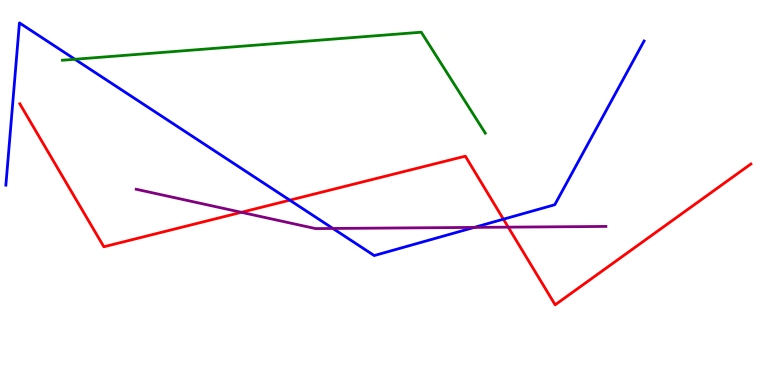[{'lines': ['blue', 'red'], 'intersections': [{'x': 3.74, 'y': 4.8}, {'x': 6.5, 'y': 4.31}]}, {'lines': ['green', 'red'], 'intersections': []}, {'lines': ['purple', 'red'], 'intersections': [{'x': 3.11, 'y': 4.49}, {'x': 6.56, 'y': 4.1}]}, {'lines': ['blue', 'green'], 'intersections': [{'x': 0.967, 'y': 8.46}]}, {'lines': ['blue', 'purple'], 'intersections': [{'x': 4.3, 'y': 4.07}, {'x': 6.12, 'y': 4.09}]}, {'lines': ['green', 'purple'], 'intersections': []}]